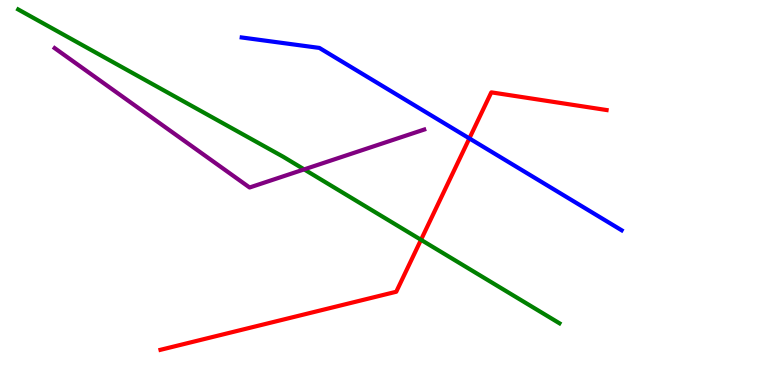[{'lines': ['blue', 'red'], 'intersections': [{'x': 6.06, 'y': 6.41}]}, {'lines': ['green', 'red'], 'intersections': [{'x': 5.43, 'y': 3.77}]}, {'lines': ['purple', 'red'], 'intersections': []}, {'lines': ['blue', 'green'], 'intersections': []}, {'lines': ['blue', 'purple'], 'intersections': []}, {'lines': ['green', 'purple'], 'intersections': [{'x': 3.92, 'y': 5.6}]}]